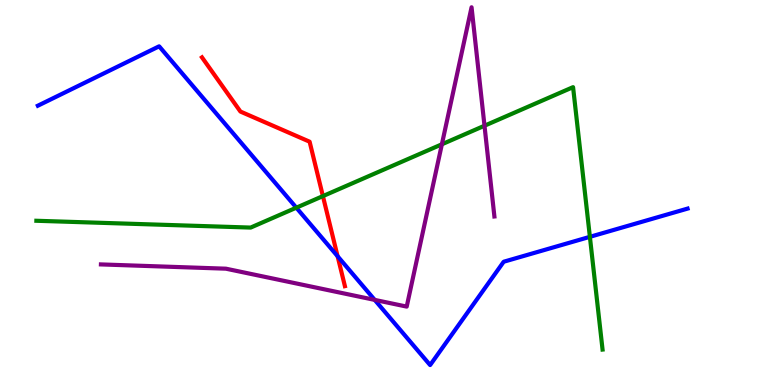[{'lines': ['blue', 'red'], 'intersections': [{'x': 4.36, 'y': 3.34}]}, {'lines': ['green', 'red'], 'intersections': [{'x': 4.17, 'y': 4.91}]}, {'lines': ['purple', 'red'], 'intersections': []}, {'lines': ['blue', 'green'], 'intersections': [{'x': 3.82, 'y': 4.61}, {'x': 7.61, 'y': 3.85}]}, {'lines': ['blue', 'purple'], 'intersections': [{'x': 4.84, 'y': 2.21}]}, {'lines': ['green', 'purple'], 'intersections': [{'x': 5.7, 'y': 6.25}, {'x': 6.25, 'y': 6.73}]}]